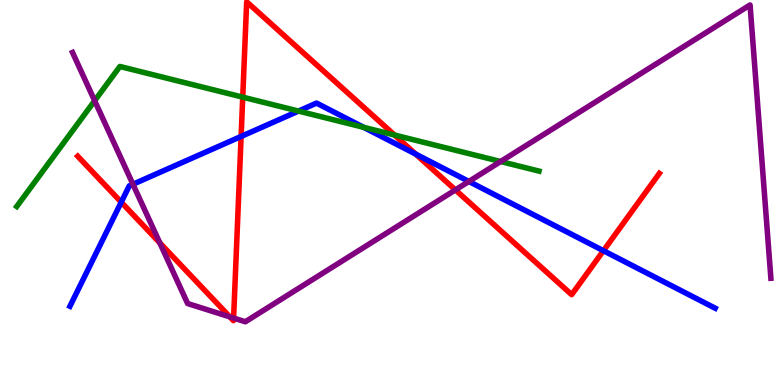[{'lines': ['blue', 'red'], 'intersections': [{'x': 1.56, 'y': 4.75}, {'x': 3.11, 'y': 6.46}, {'x': 5.36, 'y': 6.0}, {'x': 7.79, 'y': 3.49}]}, {'lines': ['green', 'red'], 'intersections': [{'x': 3.13, 'y': 7.48}, {'x': 5.09, 'y': 6.49}]}, {'lines': ['purple', 'red'], 'intersections': [{'x': 2.06, 'y': 3.69}, {'x': 2.97, 'y': 1.77}, {'x': 3.01, 'y': 1.74}, {'x': 5.88, 'y': 5.07}]}, {'lines': ['blue', 'green'], 'intersections': [{'x': 3.85, 'y': 7.12}, {'x': 4.69, 'y': 6.69}]}, {'lines': ['blue', 'purple'], 'intersections': [{'x': 1.72, 'y': 5.21}, {'x': 6.05, 'y': 5.29}]}, {'lines': ['green', 'purple'], 'intersections': [{'x': 1.22, 'y': 7.38}, {'x': 6.46, 'y': 5.8}]}]